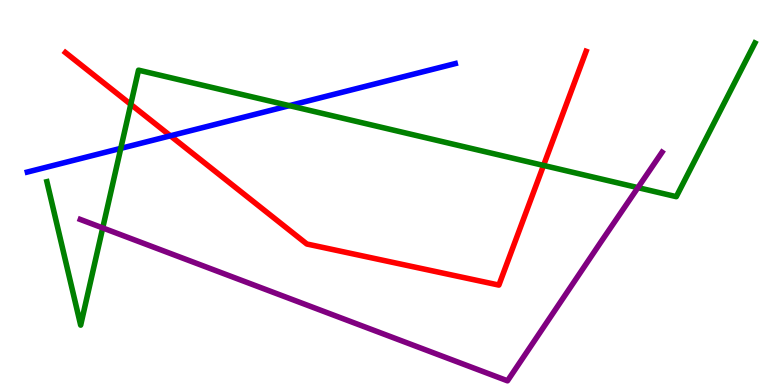[{'lines': ['blue', 'red'], 'intersections': [{'x': 2.2, 'y': 6.47}]}, {'lines': ['green', 'red'], 'intersections': [{'x': 1.69, 'y': 7.29}, {'x': 7.01, 'y': 5.7}]}, {'lines': ['purple', 'red'], 'intersections': []}, {'lines': ['blue', 'green'], 'intersections': [{'x': 1.56, 'y': 6.15}, {'x': 3.73, 'y': 7.26}]}, {'lines': ['blue', 'purple'], 'intersections': []}, {'lines': ['green', 'purple'], 'intersections': [{'x': 1.33, 'y': 4.08}, {'x': 8.23, 'y': 5.13}]}]